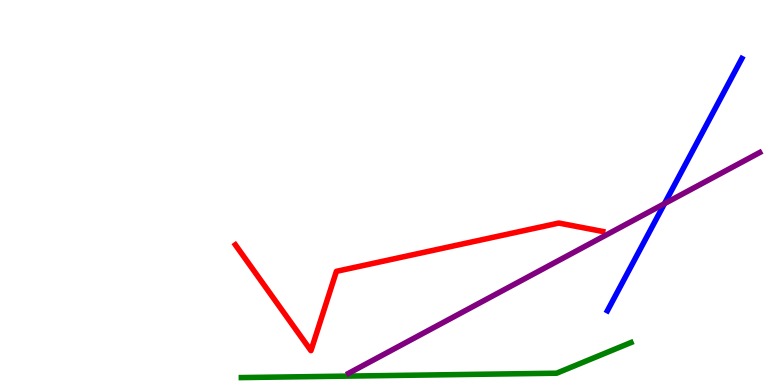[{'lines': ['blue', 'red'], 'intersections': []}, {'lines': ['green', 'red'], 'intersections': []}, {'lines': ['purple', 'red'], 'intersections': []}, {'lines': ['blue', 'green'], 'intersections': []}, {'lines': ['blue', 'purple'], 'intersections': [{'x': 8.57, 'y': 4.71}]}, {'lines': ['green', 'purple'], 'intersections': []}]